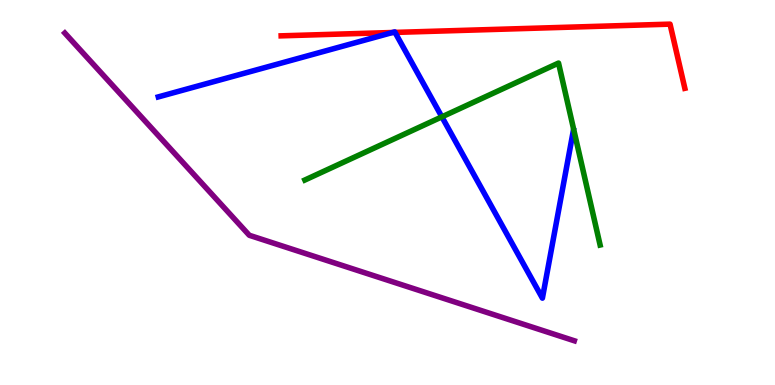[{'lines': ['blue', 'red'], 'intersections': [{'x': 5.06, 'y': 9.16}, {'x': 5.1, 'y': 9.16}]}, {'lines': ['green', 'red'], 'intersections': []}, {'lines': ['purple', 'red'], 'intersections': []}, {'lines': ['blue', 'green'], 'intersections': [{'x': 5.7, 'y': 6.96}]}, {'lines': ['blue', 'purple'], 'intersections': []}, {'lines': ['green', 'purple'], 'intersections': []}]